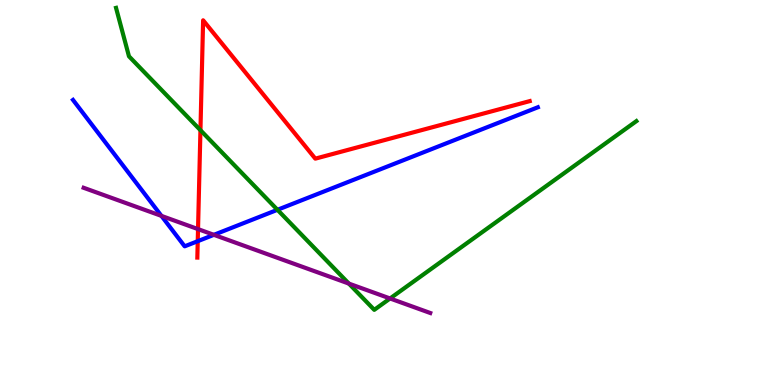[{'lines': ['blue', 'red'], 'intersections': [{'x': 2.55, 'y': 3.74}]}, {'lines': ['green', 'red'], 'intersections': [{'x': 2.59, 'y': 6.62}]}, {'lines': ['purple', 'red'], 'intersections': [{'x': 2.56, 'y': 4.05}]}, {'lines': ['blue', 'green'], 'intersections': [{'x': 3.58, 'y': 4.55}]}, {'lines': ['blue', 'purple'], 'intersections': [{'x': 2.08, 'y': 4.39}, {'x': 2.76, 'y': 3.9}]}, {'lines': ['green', 'purple'], 'intersections': [{'x': 4.5, 'y': 2.63}, {'x': 5.03, 'y': 2.25}]}]